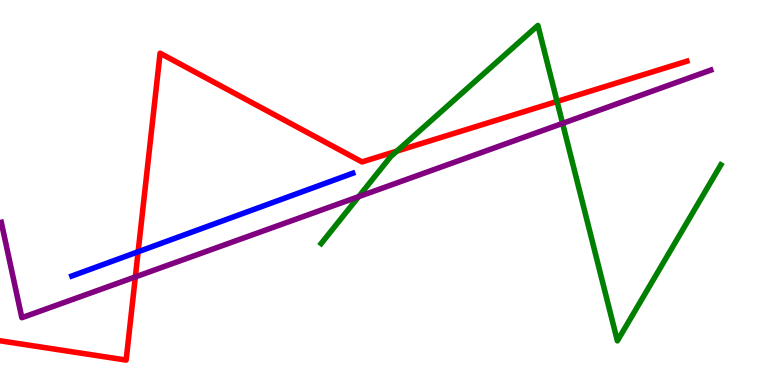[{'lines': ['blue', 'red'], 'intersections': [{'x': 1.78, 'y': 3.46}]}, {'lines': ['green', 'red'], 'intersections': [{'x': 5.12, 'y': 6.07}, {'x': 7.19, 'y': 7.36}]}, {'lines': ['purple', 'red'], 'intersections': [{'x': 1.75, 'y': 2.81}]}, {'lines': ['blue', 'green'], 'intersections': []}, {'lines': ['blue', 'purple'], 'intersections': []}, {'lines': ['green', 'purple'], 'intersections': [{'x': 4.63, 'y': 4.89}, {'x': 7.26, 'y': 6.8}]}]